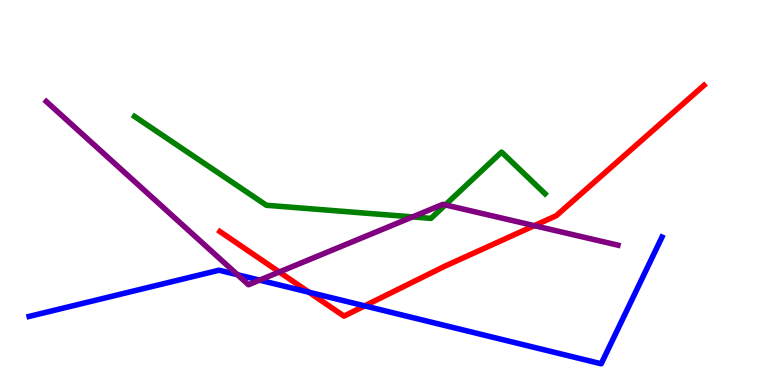[{'lines': ['blue', 'red'], 'intersections': [{'x': 3.99, 'y': 2.41}, {'x': 4.71, 'y': 2.06}]}, {'lines': ['green', 'red'], 'intersections': []}, {'lines': ['purple', 'red'], 'intersections': [{'x': 3.6, 'y': 2.94}, {'x': 6.89, 'y': 4.14}]}, {'lines': ['blue', 'green'], 'intersections': []}, {'lines': ['blue', 'purple'], 'intersections': [{'x': 3.06, 'y': 2.86}, {'x': 3.35, 'y': 2.72}]}, {'lines': ['green', 'purple'], 'intersections': [{'x': 5.32, 'y': 4.37}, {'x': 5.75, 'y': 4.68}]}]